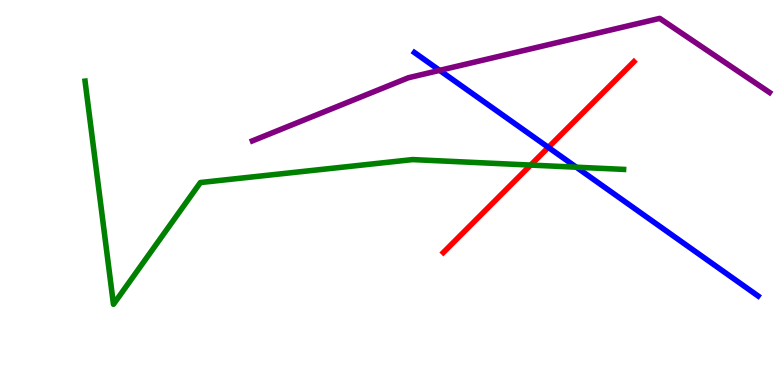[{'lines': ['blue', 'red'], 'intersections': [{'x': 7.08, 'y': 6.17}]}, {'lines': ['green', 'red'], 'intersections': [{'x': 6.85, 'y': 5.71}]}, {'lines': ['purple', 'red'], 'intersections': []}, {'lines': ['blue', 'green'], 'intersections': [{'x': 7.44, 'y': 5.66}]}, {'lines': ['blue', 'purple'], 'intersections': [{'x': 5.67, 'y': 8.17}]}, {'lines': ['green', 'purple'], 'intersections': []}]